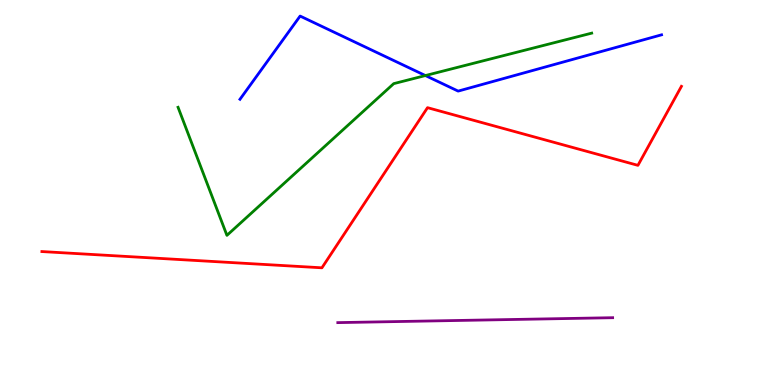[{'lines': ['blue', 'red'], 'intersections': []}, {'lines': ['green', 'red'], 'intersections': []}, {'lines': ['purple', 'red'], 'intersections': []}, {'lines': ['blue', 'green'], 'intersections': [{'x': 5.49, 'y': 8.04}]}, {'lines': ['blue', 'purple'], 'intersections': []}, {'lines': ['green', 'purple'], 'intersections': []}]